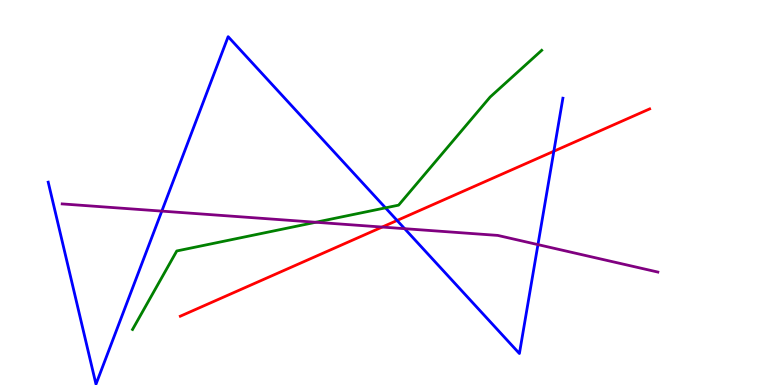[{'lines': ['blue', 'red'], 'intersections': [{'x': 5.12, 'y': 4.27}, {'x': 7.15, 'y': 6.07}]}, {'lines': ['green', 'red'], 'intersections': []}, {'lines': ['purple', 'red'], 'intersections': [{'x': 4.93, 'y': 4.1}]}, {'lines': ['blue', 'green'], 'intersections': [{'x': 4.97, 'y': 4.6}]}, {'lines': ['blue', 'purple'], 'intersections': [{'x': 2.09, 'y': 4.52}, {'x': 5.22, 'y': 4.06}, {'x': 6.94, 'y': 3.65}]}, {'lines': ['green', 'purple'], 'intersections': [{'x': 4.07, 'y': 4.23}]}]